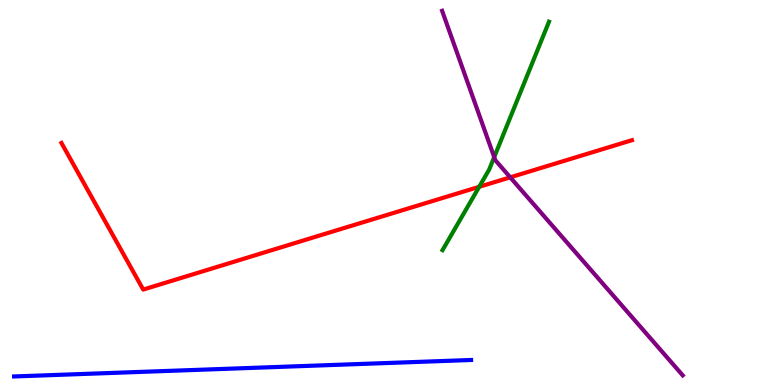[{'lines': ['blue', 'red'], 'intersections': []}, {'lines': ['green', 'red'], 'intersections': [{'x': 6.18, 'y': 5.15}]}, {'lines': ['purple', 'red'], 'intersections': [{'x': 6.58, 'y': 5.39}]}, {'lines': ['blue', 'green'], 'intersections': []}, {'lines': ['blue', 'purple'], 'intersections': []}, {'lines': ['green', 'purple'], 'intersections': [{'x': 6.38, 'y': 5.92}]}]